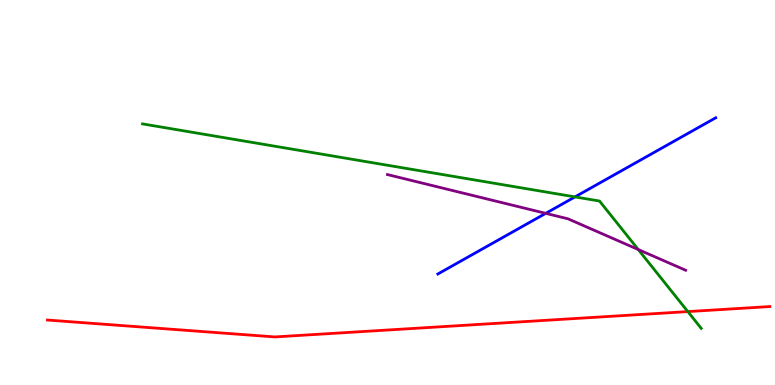[{'lines': ['blue', 'red'], 'intersections': []}, {'lines': ['green', 'red'], 'intersections': [{'x': 8.88, 'y': 1.91}]}, {'lines': ['purple', 'red'], 'intersections': []}, {'lines': ['blue', 'green'], 'intersections': [{'x': 7.42, 'y': 4.89}]}, {'lines': ['blue', 'purple'], 'intersections': [{'x': 7.04, 'y': 4.46}]}, {'lines': ['green', 'purple'], 'intersections': [{'x': 8.24, 'y': 3.52}]}]